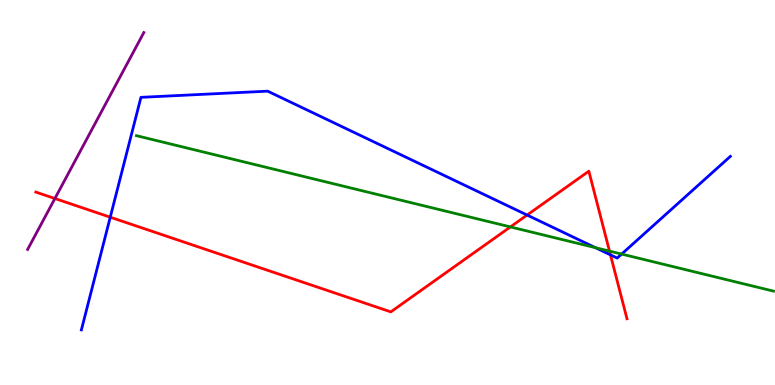[{'lines': ['blue', 'red'], 'intersections': [{'x': 1.42, 'y': 4.36}, {'x': 6.8, 'y': 4.41}, {'x': 7.88, 'y': 3.38}]}, {'lines': ['green', 'red'], 'intersections': [{'x': 6.59, 'y': 4.11}, {'x': 7.86, 'y': 3.48}]}, {'lines': ['purple', 'red'], 'intersections': [{'x': 0.708, 'y': 4.84}]}, {'lines': ['blue', 'green'], 'intersections': [{'x': 7.68, 'y': 3.57}, {'x': 8.02, 'y': 3.4}]}, {'lines': ['blue', 'purple'], 'intersections': []}, {'lines': ['green', 'purple'], 'intersections': []}]